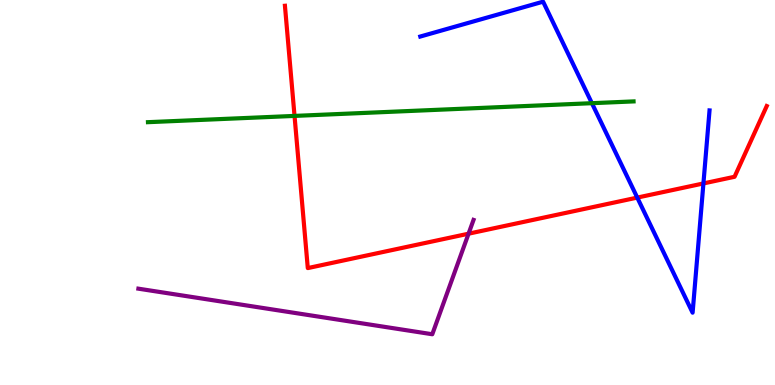[{'lines': ['blue', 'red'], 'intersections': [{'x': 8.22, 'y': 4.87}, {'x': 9.08, 'y': 5.24}]}, {'lines': ['green', 'red'], 'intersections': [{'x': 3.8, 'y': 6.99}]}, {'lines': ['purple', 'red'], 'intersections': [{'x': 6.05, 'y': 3.93}]}, {'lines': ['blue', 'green'], 'intersections': [{'x': 7.64, 'y': 7.32}]}, {'lines': ['blue', 'purple'], 'intersections': []}, {'lines': ['green', 'purple'], 'intersections': []}]